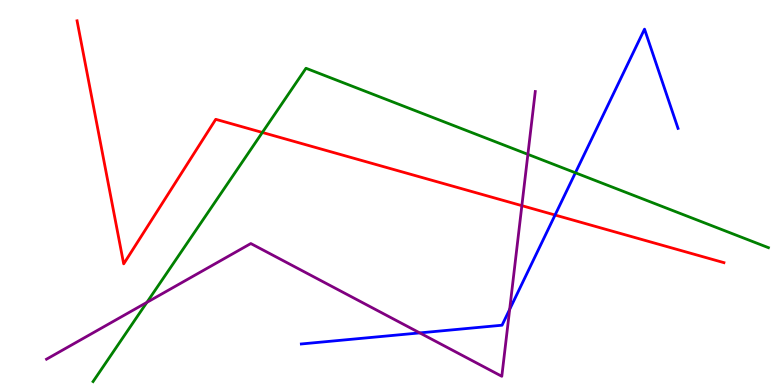[{'lines': ['blue', 'red'], 'intersections': [{'x': 7.16, 'y': 4.41}]}, {'lines': ['green', 'red'], 'intersections': [{'x': 3.39, 'y': 6.56}]}, {'lines': ['purple', 'red'], 'intersections': [{'x': 6.73, 'y': 4.66}]}, {'lines': ['blue', 'green'], 'intersections': [{'x': 7.42, 'y': 5.51}]}, {'lines': ['blue', 'purple'], 'intersections': [{'x': 5.42, 'y': 1.35}, {'x': 6.58, 'y': 1.96}]}, {'lines': ['green', 'purple'], 'intersections': [{'x': 1.9, 'y': 2.15}, {'x': 6.81, 'y': 5.99}]}]